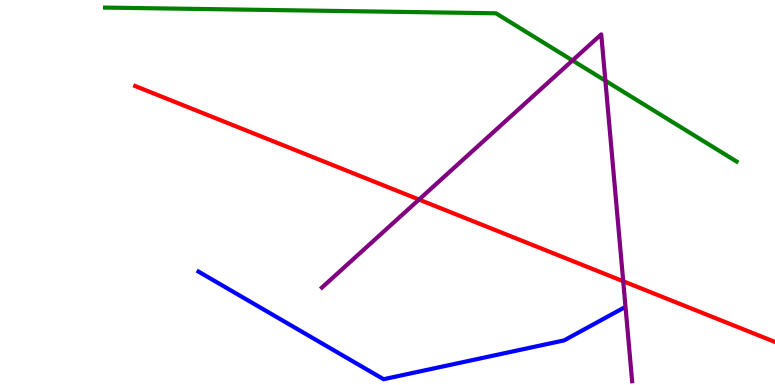[{'lines': ['blue', 'red'], 'intersections': []}, {'lines': ['green', 'red'], 'intersections': []}, {'lines': ['purple', 'red'], 'intersections': [{'x': 5.41, 'y': 4.82}, {'x': 8.04, 'y': 2.7}]}, {'lines': ['blue', 'green'], 'intersections': []}, {'lines': ['blue', 'purple'], 'intersections': []}, {'lines': ['green', 'purple'], 'intersections': [{'x': 7.39, 'y': 8.43}, {'x': 7.81, 'y': 7.9}]}]